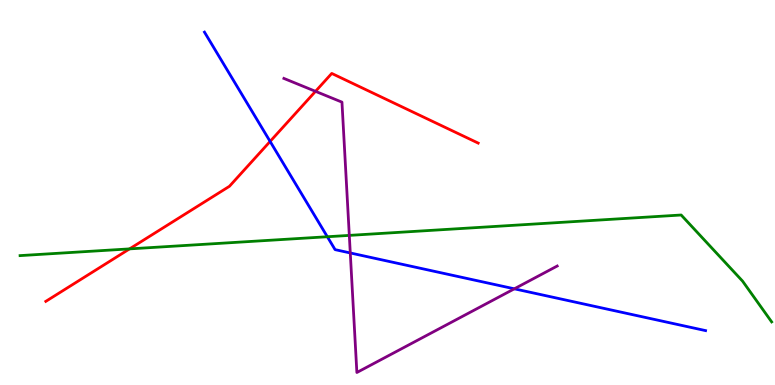[{'lines': ['blue', 'red'], 'intersections': [{'x': 3.49, 'y': 6.33}]}, {'lines': ['green', 'red'], 'intersections': [{'x': 1.67, 'y': 3.54}]}, {'lines': ['purple', 'red'], 'intersections': [{'x': 4.07, 'y': 7.63}]}, {'lines': ['blue', 'green'], 'intersections': [{'x': 4.22, 'y': 3.85}]}, {'lines': ['blue', 'purple'], 'intersections': [{'x': 4.52, 'y': 3.43}, {'x': 6.64, 'y': 2.5}]}, {'lines': ['green', 'purple'], 'intersections': [{'x': 4.51, 'y': 3.89}]}]